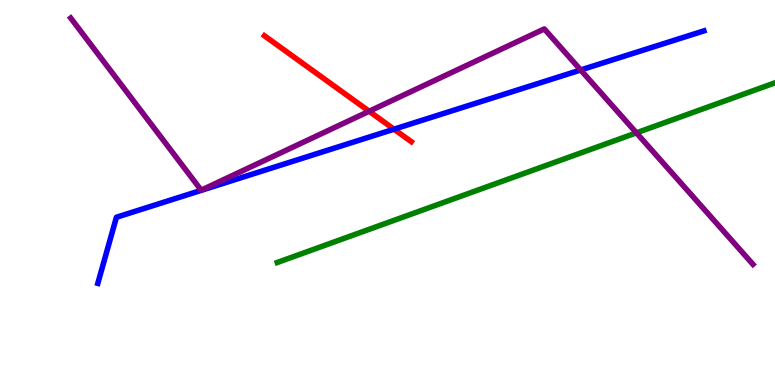[{'lines': ['blue', 'red'], 'intersections': [{'x': 5.08, 'y': 6.64}]}, {'lines': ['green', 'red'], 'intersections': []}, {'lines': ['purple', 'red'], 'intersections': [{'x': 4.76, 'y': 7.11}]}, {'lines': ['blue', 'green'], 'intersections': []}, {'lines': ['blue', 'purple'], 'intersections': [{'x': 7.49, 'y': 8.18}]}, {'lines': ['green', 'purple'], 'intersections': [{'x': 8.21, 'y': 6.55}]}]